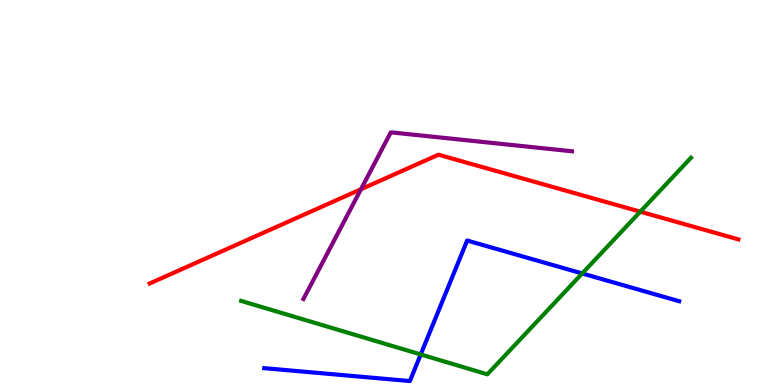[{'lines': ['blue', 'red'], 'intersections': []}, {'lines': ['green', 'red'], 'intersections': [{'x': 8.26, 'y': 4.5}]}, {'lines': ['purple', 'red'], 'intersections': [{'x': 4.66, 'y': 5.08}]}, {'lines': ['blue', 'green'], 'intersections': [{'x': 5.43, 'y': 0.794}, {'x': 7.51, 'y': 2.9}]}, {'lines': ['blue', 'purple'], 'intersections': []}, {'lines': ['green', 'purple'], 'intersections': []}]